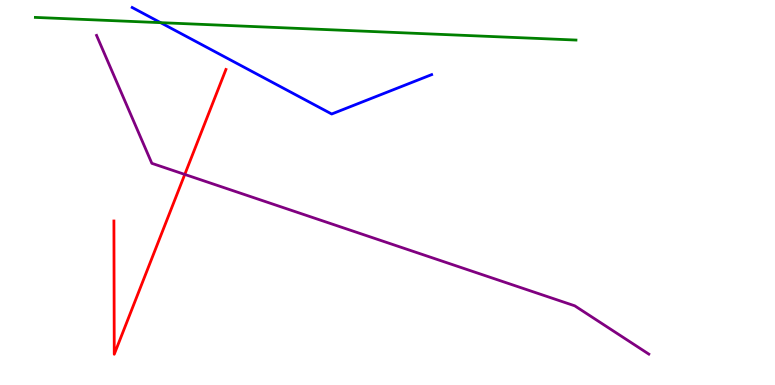[{'lines': ['blue', 'red'], 'intersections': []}, {'lines': ['green', 'red'], 'intersections': []}, {'lines': ['purple', 'red'], 'intersections': [{'x': 2.38, 'y': 5.47}]}, {'lines': ['blue', 'green'], 'intersections': [{'x': 2.07, 'y': 9.41}]}, {'lines': ['blue', 'purple'], 'intersections': []}, {'lines': ['green', 'purple'], 'intersections': []}]